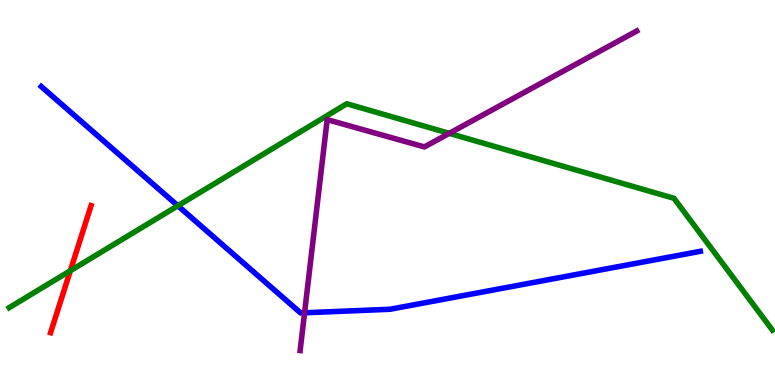[{'lines': ['blue', 'red'], 'intersections': []}, {'lines': ['green', 'red'], 'intersections': [{'x': 0.907, 'y': 2.97}]}, {'lines': ['purple', 'red'], 'intersections': []}, {'lines': ['blue', 'green'], 'intersections': [{'x': 2.3, 'y': 4.66}]}, {'lines': ['blue', 'purple'], 'intersections': [{'x': 3.93, 'y': 1.88}]}, {'lines': ['green', 'purple'], 'intersections': [{'x': 5.8, 'y': 6.54}]}]